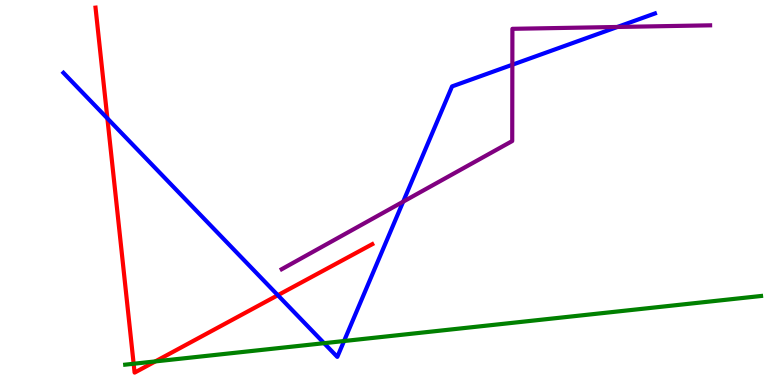[{'lines': ['blue', 'red'], 'intersections': [{'x': 1.39, 'y': 6.93}, {'x': 3.59, 'y': 2.33}]}, {'lines': ['green', 'red'], 'intersections': [{'x': 1.72, 'y': 0.552}, {'x': 2.0, 'y': 0.613}]}, {'lines': ['purple', 'red'], 'intersections': []}, {'lines': ['blue', 'green'], 'intersections': [{'x': 4.18, 'y': 1.09}, {'x': 4.44, 'y': 1.14}]}, {'lines': ['blue', 'purple'], 'intersections': [{'x': 5.2, 'y': 4.76}, {'x': 6.61, 'y': 8.32}, {'x': 7.97, 'y': 9.3}]}, {'lines': ['green', 'purple'], 'intersections': []}]